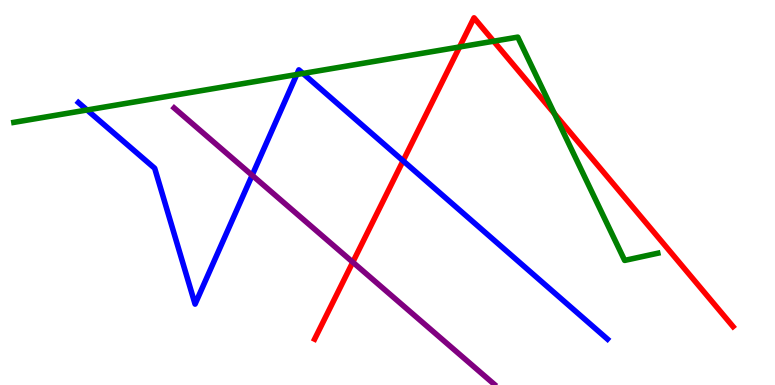[{'lines': ['blue', 'red'], 'intersections': [{'x': 5.2, 'y': 5.82}]}, {'lines': ['green', 'red'], 'intersections': [{'x': 5.93, 'y': 8.78}, {'x': 6.37, 'y': 8.93}, {'x': 7.15, 'y': 7.05}]}, {'lines': ['purple', 'red'], 'intersections': [{'x': 4.55, 'y': 3.19}]}, {'lines': ['blue', 'green'], 'intersections': [{'x': 1.12, 'y': 7.14}, {'x': 3.83, 'y': 8.06}, {'x': 3.91, 'y': 8.09}]}, {'lines': ['blue', 'purple'], 'intersections': [{'x': 3.25, 'y': 5.45}]}, {'lines': ['green', 'purple'], 'intersections': []}]